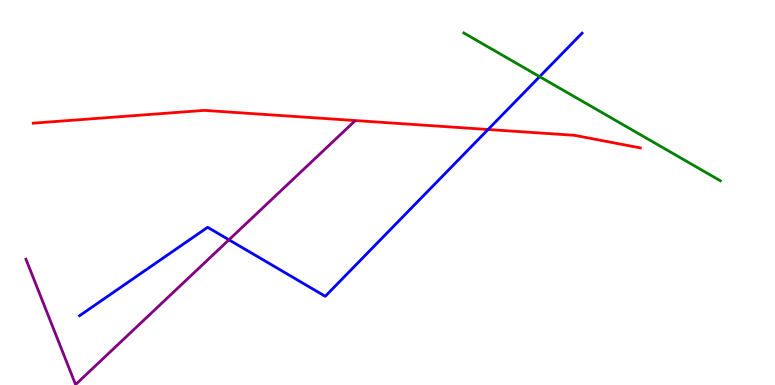[{'lines': ['blue', 'red'], 'intersections': [{'x': 6.3, 'y': 6.64}]}, {'lines': ['green', 'red'], 'intersections': []}, {'lines': ['purple', 'red'], 'intersections': []}, {'lines': ['blue', 'green'], 'intersections': [{'x': 6.96, 'y': 8.01}]}, {'lines': ['blue', 'purple'], 'intersections': [{'x': 2.95, 'y': 3.77}]}, {'lines': ['green', 'purple'], 'intersections': []}]